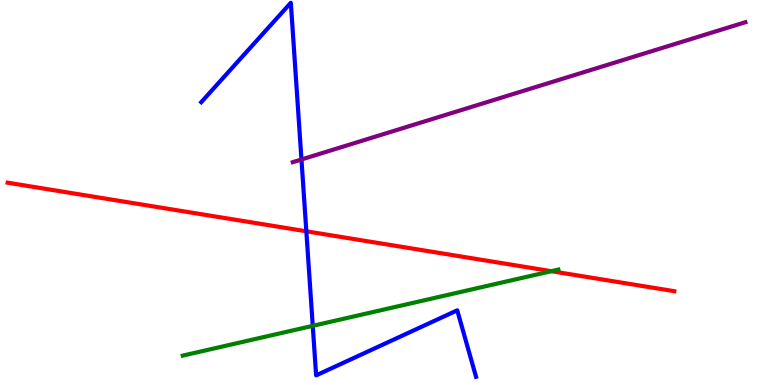[{'lines': ['blue', 'red'], 'intersections': [{'x': 3.95, 'y': 3.99}]}, {'lines': ['green', 'red'], 'intersections': [{'x': 7.11, 'y': 2.96}]}, {'lines': ['purple', 'red'], 'intersections': []}, {'lines': ['blue', 'green'], 'intersections': [{'x': 4.04, 'y': 1.54}]}, {'lines': ['blue', 'purple'], 'intersections': [{'x': 3.89, 'y': 5.86}]}, {'lines': ['green', 'purple'], 'intersections': []}]